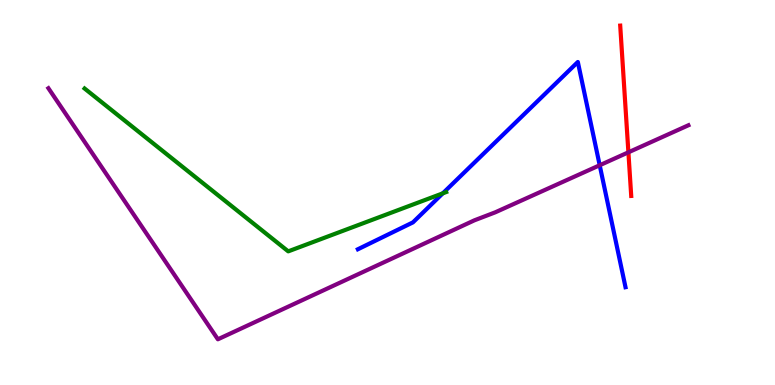[{'lines': ['blue', 'red'], 'intersections': []}, {'lines': ['green', 'red'], 'intersections': []}, {'lines': ['purple', 'red'], 'intersections': [{'x': 8.11, 'y': 6.04}]}, {'lines': ['blue', 'green'], 'intersections': [{'x': 5.71, 'y': 4.98}]}, {'lines': ['blue', 'purple'], 'intersections': [{'x': 7.74, 'y': 5.71}]}, {'lines': ['green', 'purple'], 'intersections': []}]